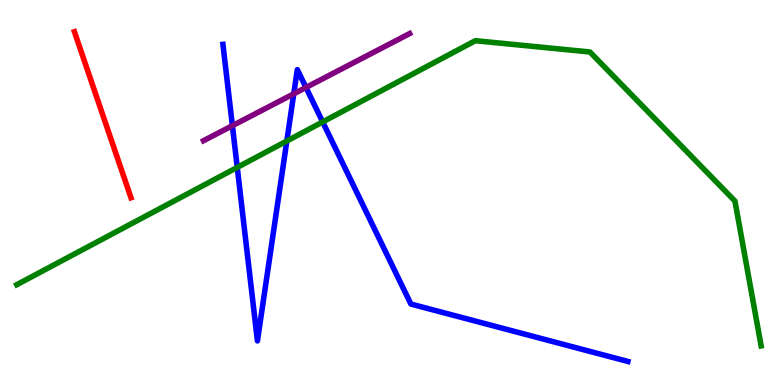[{'lines': ['blue', 'red'], 'intersections': []}, {'lines': ['green', 'red'], 'intersections': []}, {'lines': ['purple', 'red'], 'intersections': []}, {'lines': ['blue', 'green'], 'intersections': [{'x': 3.06, 'y': 5.65}, {'x': 3.7, 'y': 6.34}, {'x': 4.16, 'y': 6.83}]}, {'lines': ['blue', 'purple'], 'intersections': [{'x': 3.0, 'y': 6.74}, {'x': 3.79, 'y': 7.56}, {'x': 3.95, 'y': 7.73}]}, {'lines': ['green', 'purple'], 'intersections': []}]